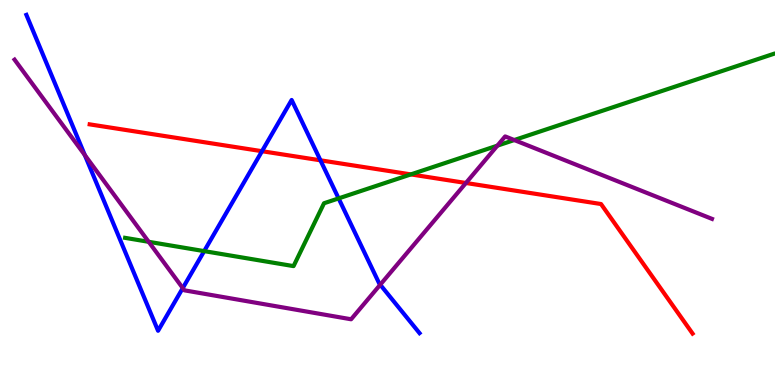[{'lines': ['blue', 'red'], 'intersections': [{'x': 3.38, 'y': 6.07}, {'x': 4.13, 'y': 5.84}]}, {'lines': ['green', 'red'], 'intersections': [{'x': 5.3, 'y': 5.47}]}, {'lines': ['purple', 'red'], 'intersections': [{'x': 6.01, 'y': 5.25}]}, {'lines': ['blue', 'green'], 'intersections': [{'x': 2.63, 'y': 3.48}, {'x': 4.37, 'y': 4.85}]}, {'lines': ['blue', 'purple'], 'intersections': [{'x': 1.09, 'y': 5.97}, {'x': 2.36, 'y': 2.52}, {'x': 4.91, 'y': 2.6}]}, {'lines': ['green', 'purple'], 'intersections': [{'x': 1.92, 'y': 3.72}, {'x': 6.42, 'y': 6.22}, {'x': 6.64, 'y': 6.36}]}]